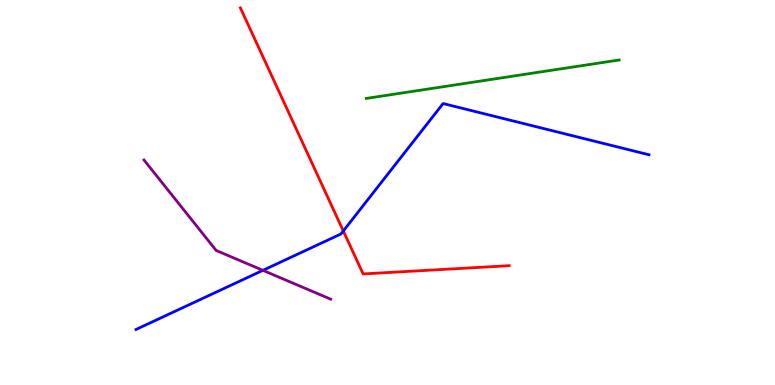[{'lines': ['blue', 'red'], 'intersections': [{'x': 4.43, 'y': 4.0}]}, {'lines': ['green', 'red'], 'intersections': []}, {'lines': ['purple', 'red'], 'intersections': []}, {'lines': ['blue', 'green'], 'intersections': []}, {'lines': ['blue', 'purple'], 'intersections': [{'x': 3.39, 'y': 2.98}]}, {'lines': ['green', 'purple'], 'intersections': []}]